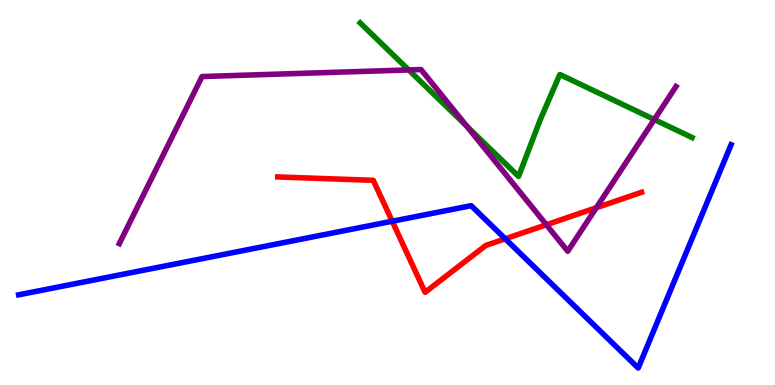[{'lines': ['blue', 'red'], 'intersections': [{'x': 5.06, 'y': 4.25}, {'x': 6.52, 'y': 3.8}]}, {'lines': ['green', 'red'], 'intersections': []}, {'lines': ['purple', 'red'], 'intersections': [{'x': 7.05, 'y': 4.16}, {'x': 7.69, 'y': 4.6}]}, {'lines': ['blue', 'green'], 'intersections': []}, {'lines': ['blue', 'purple'], 'intersections': []}, {'lines': ['green', 'purple'], 'intersections': [{'x': 5.27, 'y': 8.18}, {'x': 6.02, 'y': 6.72}, {'x': 8.44, 'y': 6.9}]}]